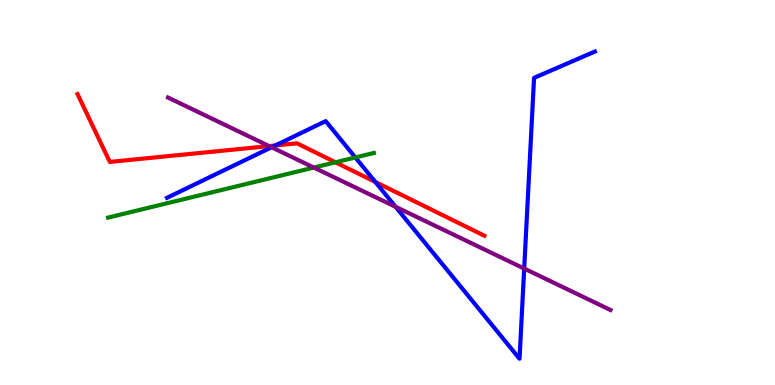[{'lines': ['blue', 'red'], 'intersections': [{'x': 3.55, 'y': 6.22}, {'x': 4.84, 'y': 5.27}]}, {'lines': ['green', 'red'], 'intersections': [{'x': 4.33, 'y': 5.78}]}, {'lines': ['purple', 'red'], 'intersections': [{'x': 3.47, 'y': 6.21}]}, {'lines': ['blue', 'green'], 'intersections': [{'x': 4.59, 'y': 5.91}]}, {'lines': ['blue', 'purple'], 'intersections': [{'x': 3.5, 'y': 6.17}, {'x': 5.1, 'y': 4.63}, {'x': 6.76, 'y': 3.02}]}, {'lines': ['green', 'purple'], 'intersections': [{'x': 4.05, 'y': 5.65}]}]